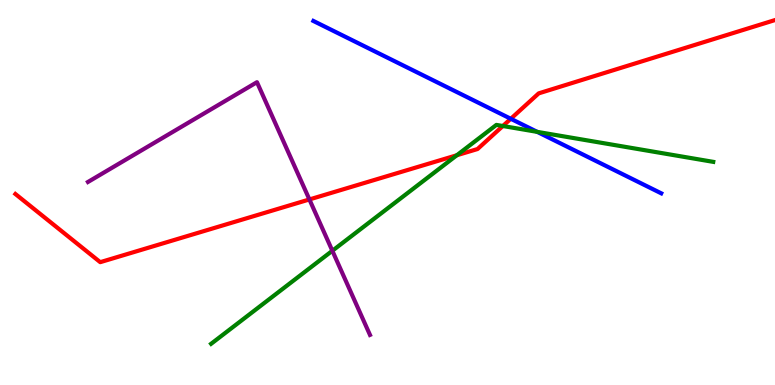[{'lines': ['blue', 'red'], 'intersections': [{'x': 6.59, 'y': 6.92}]}, {'lines': ['green', 'red'], 'intersections': [{'x': 5.89, 'y': 5.97}, {'x': 6.49, 'y': 6.73}]}, {'lines': ['purple', 'red'], 'intersections': [{'x': 3.99, 'y': 4.82}]}, {'lines': ['blue', 'green'], 'intersections': [{'x': 6.93, 'y': 6.58}]}, {'lines': ['blue', 'purple'], 'intersections': []}, {'lines': ['green', 'purple'], 'intersections': [{'x': 4.29, 'y': 3.49}]}]